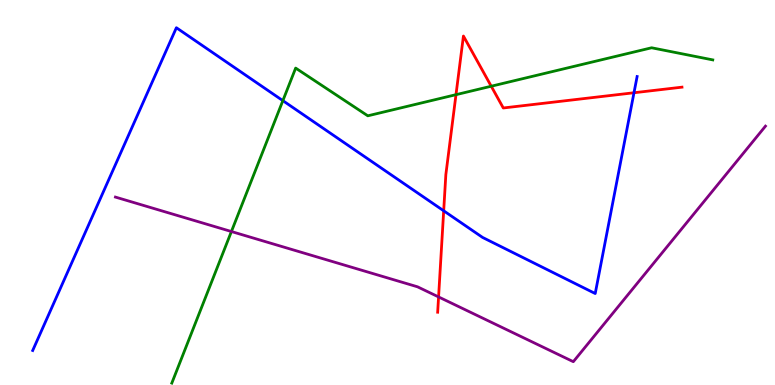[{'lines': ['blue', 'red'], 'intersections': [{'x': 5.73, 'y': 4.52}, {'x': 8.18, 'y': 7.59}]}, {'lines': ['green', 'red'], 'intersections': [{'x': 5.88, 'y': 7.54}, {'x': 6.34, 'y': 7.76}]}, {'lines': ['purple', 'red'], 'intersections': [{'x': 5.66, 'y': 2.29}]}, {'lines': ['blue', 'green'], 'intersections': [{'x': 3.65, 'y': 7.39}]}, {'lines': ['blue', 'purple'], 'intersections': []}, {'lines': ['green', 'purple'], 'intersections': [{'x': 2.99, 'y': 3.99}]}]